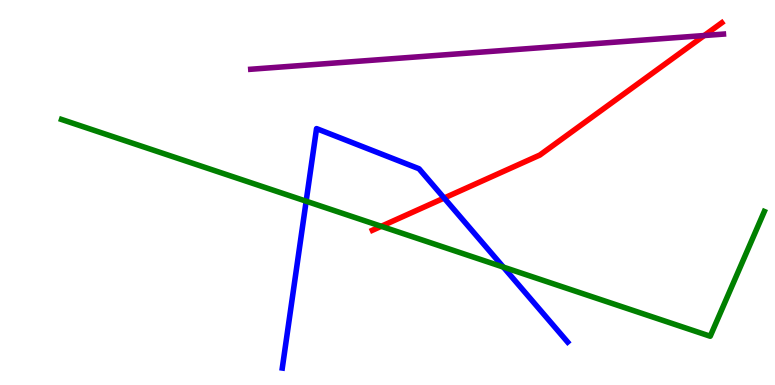[{'lines': ['blue', 'red'], 'intersections': [{'x': 5.73, 'y': 4.86}]}, {'lines': ['green', 'red'], 'intersections': [{'x': 4.92, 'y': 4.12}]}, {'lines': ['purple', 'red'], 'intersections': [{'x': 9.09, 'y': 9.08}]}, {'lines': ['blue', 'green'], 'intersections': [{'x': 3.95, 'y': 4.77}, {'x': 6.49, 'y': 3.06}]}, {'lines': ['blue', 'purple'], 'intersections': []}, {'lines': ['green', 'purple'], 'intersections': []}]